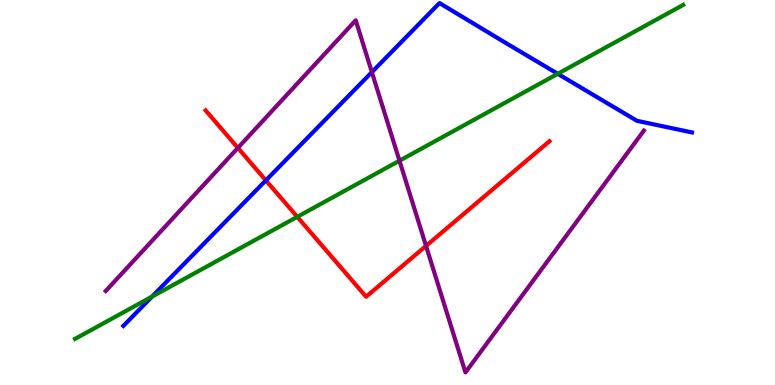[{'lines': ['blue', 'red'], 'intersections': [{'x': 3.43, 'y': 5.32}]}, {'lines': ['green', 'red'], 'intersections': [{'x': 3.84, 'y': 4.37}]}, {'lines': ['purple', 'red'], 'intersections': [{'x': 3.07, 'y': 6.16}, {'x': 5.5, 'y': 3.61}]}, {'lines': ['blue', 'green'], 'intersections': [{'x': 1.96, 'y': 2.3}, {'x': 7.2, 'y': 8.08}]}, {'lines': ['blue', 'purple'], 'intersections': [{'x': 4.8, 'y': 8.13}]}, {'lines': ['green', 'purple'], 'intersections': [{'x': 5.15, 'y': 5.83}]}]